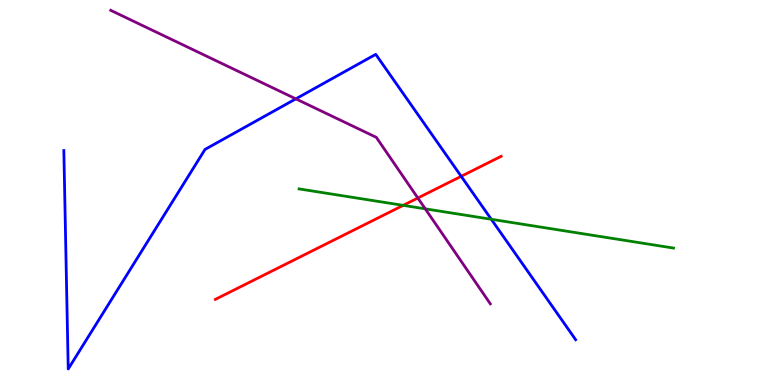[{'lines': ['blue', 'red'], 'intersections': [{'x': 5.95, 'y': 5.42}]}, {'lines': ['green', 'red'], 'intersections': [{'x': 5.2, 'y': 4.67}]}, {'lines': ['purple', 'red'], 'intersections': [{'x': 5.39, 'y': 4.86}]}, {'lines': ['blue', 'green'], 'intersections': [{'x': 6.34, 'y': 4.3}]}, {'lines': ['blue', 'purple'], 'intersections': [{'x': 3.82, 'y': 7.43}]}, {'lines': ['green', 'purple'], 'intersections': [{'x': 5.49, 'y': 4.58}]}]